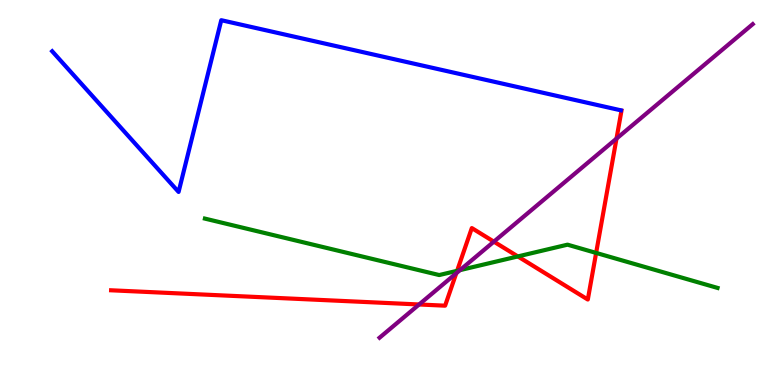[{'lines': ['blue', 'red'], 'intersections': []}, {'lines': ['green', 'red'], 'intersections': [{'x': 5.9, 'y': 2.97}, {'x': 6.68, 'y': 3.34}, {'x': 7.69, 'y': 3.43}]}, {'lines': ['purple', 'red'], 'intersections': [{'x': 5.41, 'y': 2.09}, {'x': 5.89, 'y': 2.9}, {'x': 6.37, 'y': 3.72}, {'x': 7.95, 'y': 6.4}]}, {'lines': ['blue', 'green'], 'intersections': []}, {'lines': ['blue', 'purple'], 'intersections': []}, {'lines': ['green', 'purple'], 'intersections': [{'x': 5.94, 'y': 2.98}]}]